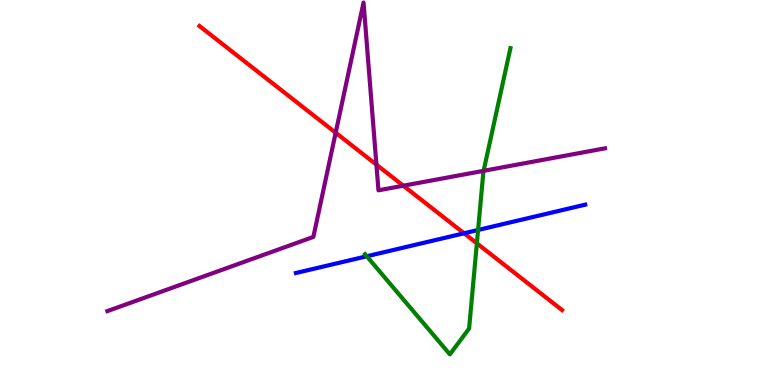[{'lines': ['blue', 'red'], 'intersections': [{'x': 5.99, 'y': 3.94}]}, {'lines': ['green', 'red'], 'intersections': [{'x': 6.15, 'y': 3.68}]}, {'lines': ['purple', 'red'], 'intersections': [{'x': 4.33, 'y': 6.55}, {'x': 4.86, 'y': 5.72}, {'x': 5.2, 'y': 5.18}]}, {'lines': ['blue', 'green'], 'intersections': [{'x': 4.73, 'y': 3.34}, {'x': 6.17, 'y': 4.03}]}, {'lines': ['blue', 'purple'], 'intersections': []}, {'lines': ['green', 'purple'], 'intersections': [{'x': 6.24, 'y': 5.56}]}]